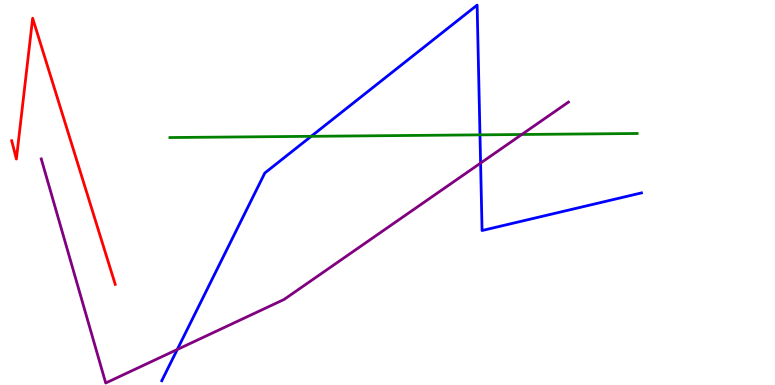[{'lines': ['blue', 'red'], 'intersections': []}, {'lines': ['green', 'red'], 'intersections': []}, {'lines': ['purple', 'red'], 'intersections': []}, {'lines': ['blue', 'green'], 'intersections': [{'x': 4.02, 'y': 6.46}, {'x': 6.19, 'y': 6.5}]}, {'lines': ['blue', 'purple'], 'intersections': [{'x': 2.29, 'y': 0.922}, {'x': 6.2, 'y': 5.76}]}, {'lines': ['green', 'purple'], 'intersections': [{'x': 6.73, 'y': 6.51}]}]